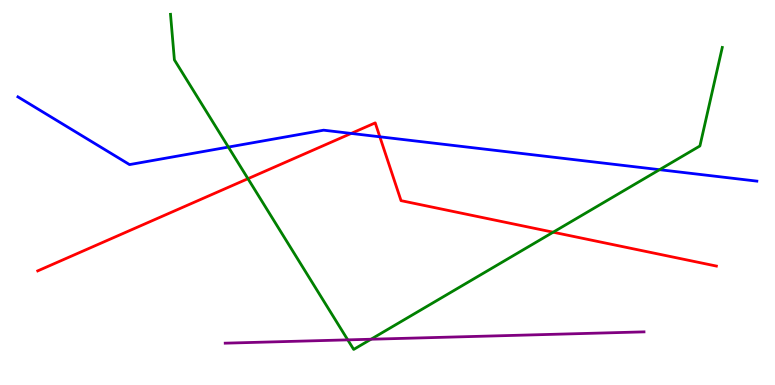[{'lines': ['blue', 'red'], 'intersections': [{'x': 4.53, 'y': 6.53}, {'x': 4.9, 'y': 6.45}]}, {'lines': ['green', 'red'], 'intersections': [{'x': 3.2, 'y': 5.36}, {'x': 7.14, 'y': 3.97}]}, {'lines': ['purple', 'red'], 'intersections': []}, {'lines': ['blue', 'green'], 'intersections': [{'x': 2.95, 'y': 6.18}, {'x': 8.51, 'y': 5.59}]}, {'lines': ['blue', 'purple'], 'intersections': []}, {'lines': ['green', 'purple'], 'intersections': [{'x': 4.49, 'y': 1.17}, {'x': 4.79, 'y': 1.19}]}]